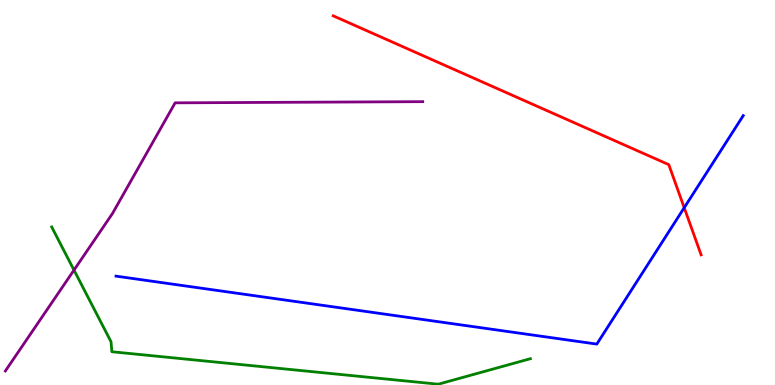[{'lines': ['blue', 'red'], 'intersections': [{'x': 8.83, 'y': 4.6}]}, {'lines': ['green', 'red'], 'intersections': []}, {'lines': ['purple', 'red'], 'intersections': []}, {'lines': ['blue', 'green'], 'intersections': []}, {'lines': ['blue', 'purple'], 'intersections': []}, {'lines': ['green', 'purple'], 'intersections': [{'x': 0.955, 'y': 2.98}]}]